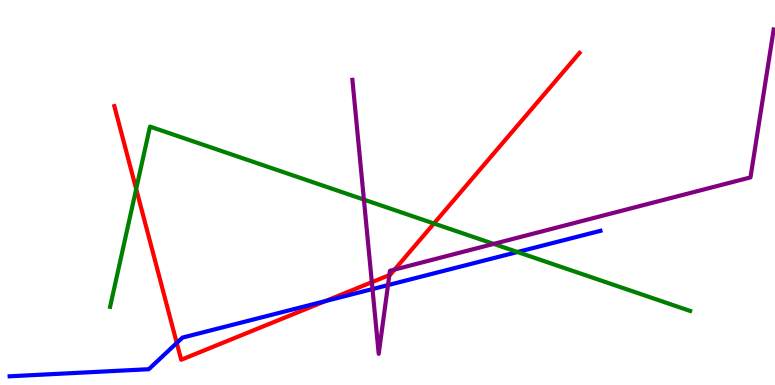[{'lines': ['blue', 'red'], 'intersections': [{'x': 2.28, 'y': 1.09}, {'x': 4.2, 'y': 2.18}]}, {'lines': ['green', 'red'], 'intersections': [{'x': 1.76, 'y': 5.09}, {'x': 5.6, 'y': 4.19}]}, {'lines': ['purple', 'red'], 'intersections': [{'x': 4.8, 'y': 2.67}, {'x': 5.02, 'y': 2.86}, {'x': 5.09, 'y': 3.0}]}, {'lines': ['blue', 'green'], 'intersections': [{'x': 6.68, 'y': 3.45}]}, {'lines': ['blue', 'purple'], 'intersections': [{'x': 4.81, 'y': 2.49}, {'x': 5.01, 'y': 2.59}]}, {'lines': ['green', 'purple'], 'intersections': [{'x': 4.7, 'y': 4.82}, {'x': 6.37, 'y': 3.67}]}]